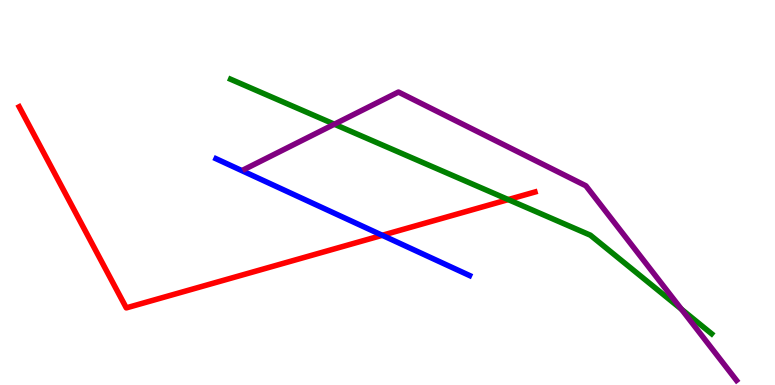[{'lines': ['blue', 'red'], 'intersections': [{'x': 4.93, 'y': 3.89}]}, {'lines': ['green', 'red'], 'intersections': [{'x': 6.56, 'y': 4.82}]}, {'lines': ['purple', 'red'], 'intersections': []}, {'lines': ['blue', 'green'], 'intersections': []}, {'lines': ['blue', 'purple'], 'intersections': []}, {'lines': ['green', 'purple'], 'intersections': [{'x': 4.31, 'y': 6.77}, {'x': 8.79, 'y': 1.97}]}]